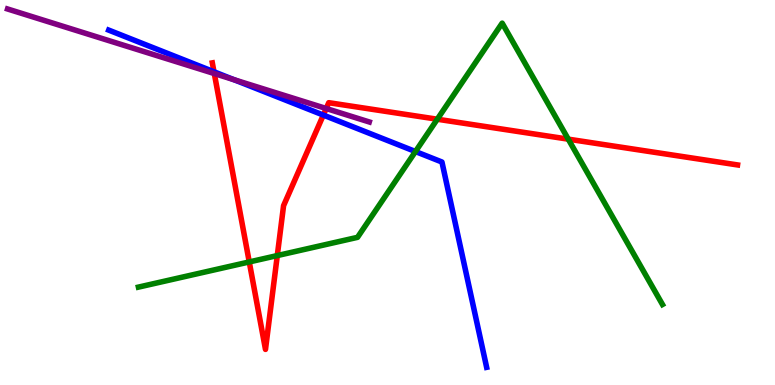[{'lines': ['blue', 'red'], 'intersections': [{'x': 2.76, 'y': 8.14}, {'x': 4.17, 'y': 7.01}]}, {'lines': ['green', 'red'], 'intersections': [{'x': 3.22, 'y': 3.2}, {'x': 3.58, 'y': 3.36}, {'x': 5.64, 'y': 6.9}, {'x': 7.33, 'y': 6.39}]}, {'lines': ['purple', 'red'], 'intersections': [{'x': 2.77, 'y': 8.09}, {'x': 4.21, 'y': 7.18}]}, {'lines': ['blue', 'green'], 'intersections': [{'x': 5.36, 'y': 6.06}]}, {'lines': ['blue', 'purple'], 'intersections': [{'x': 3.02, 'y': 7.93}]}, {'lines': ['green', 'purple'], 'intersections': []}]